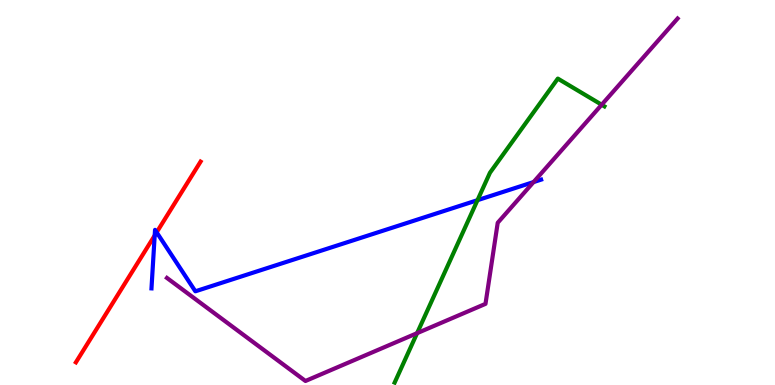[{'lines': ['blue', 'red'], 'intersections': [{'x': 2.0, 'y': 3.88}, {'x': 2.02, 'y': 3.97}]}, {'lines': ['green', 'red'], 'intersections': []}, {'lines': ['purple', 'red'], 'intersections': []}, {'lines': ['blue', 'green'], 'intersections': [{'x': 6.16, 'y': 4.8}]}, {'lines': ['blue', 'purple'], 'intersections': [{'x': 6.88, 'y': 5.27}]}, {'lines': ['green', 'purple'], 'intersections': [{'x': 5.38, 'y': 1.35}, {'x': 7.76, 'y': 7.28}]}]